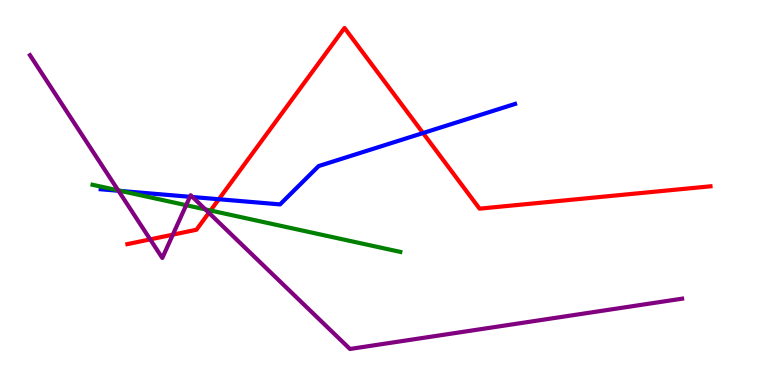[{'lines': ['blue', 'red'], 'intersections': [{'x': 2.82, 'y': 4.83}, {'x': 5.46, 'y': 6.54}]}, {'lines': ['green', 'red'], 'intersections': [{'x': 2.72, 'y': 4.53}]}, {'lines': ['purple', 'red'], 'intersections': [{'x': 1.94, 'y': 3.78}, {'x': 2.23, 'y': 3.91}, {'x': 2.7, 'y': 4.47}]}, {'lines': ['blue', 'green'], 'intersections': [{'x': 1.56, 'y': 5.04}]}, {'lines': ['blue', 'purple'], 'intersections': [{'x': 1.53, 'y': 5.05}, {'x': 2.45, 'y': 4.89}, {'x': 2.48, 'y': 4.88}]}, {'lines': ['green', 'purple'], 'intersections': [{'x': 1.53, 'y': 5.06}, {'x': 2.4, 'y': 4.67}, {'x': 2.65, 'y': 4.56}]}]